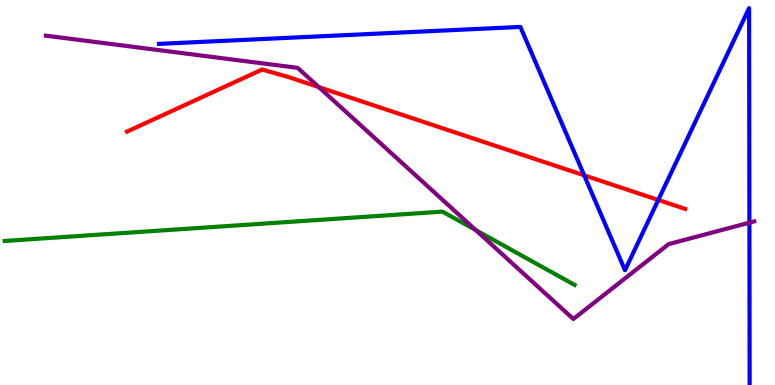[{'lines': ['blue', 'red'], 'intersections': [{'x': 7.54, 'y': 5.45}, {'x': 8.49, 'y': 4.81}]}, {'lines': ['green', 'red'], 'intersections': []}, {'lines': ['purple', 'red'], 'intersections': [{'x': 4.11, 'y': 7.74}]}, {'lines': ['blue', 'green'], 'intersections': []}, {'lines': ['blue', 'purple'], 'intersections': [{'x': 9.67, 'y': 4.22}]}, {'lines': ['green', 'purple'], 'intersections': [{'x': 6.14, 'y': 4.02}]}]